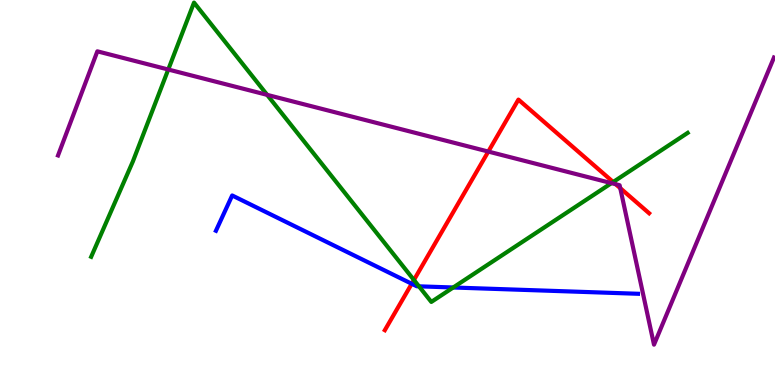[{'lines': ['blue', 'red'], 'intersections': [{'x': 5.31, 'y': 2.63}]}, {'lines': ['green', 'red'], 'intersections': [{'x': 5.34, 'y': 2.73}, {'x': 7.91, 'y': 5.27}]}, {'lines': ['purple', 'red'], 'intersections': [{'x': 6.3, 'y': 6.06}, {'x': 7.95, 'y': 5.21}, {'x': 8.0, 'y': 5.11}]}, {'lines': ['blue', 'green'], 'intersections': [{'x': 5.41, 'y': 2.56}, {'x': 5.85, 'y': 2.53}]}, {'lines': ['blue', 'purple'], 'intersections': []}, {'lines': ['green', 'purple'], 'intersections': [{'x': 2.17, 'y': 8.19}, {'x': 3.45, 'y': 7.54}, {'x': 7.89, 'y': 5.24}]}]